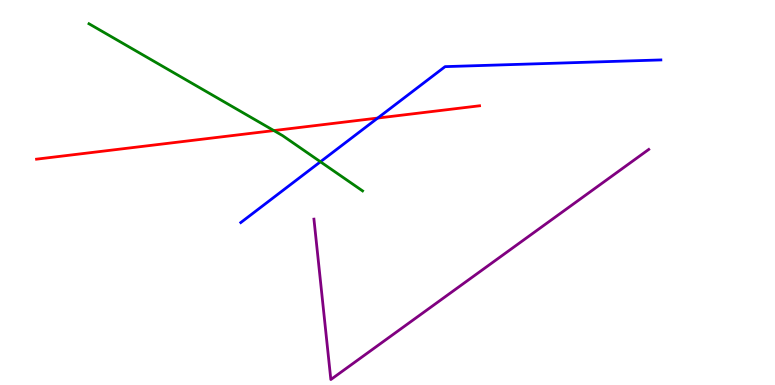[{'lines': ['blue', 'red'], 'intersections': [{'x': 4.87, 'y': 6.93}]}, {'lines': ['green', 'red'], 'intersections': [{'x': 3.53, 'y': 6.61}]}, {'lines': ['purple', 'red'], 'intersections': []}, {'lines': ['blue', 'green'], 'intersections': [{'x': 4.13, 'y': 5.8}]}, {'lines': ['blue', 'purple'], 'intersections': []}, {'lines': ['green', 'purple'], 'intersections': []}]